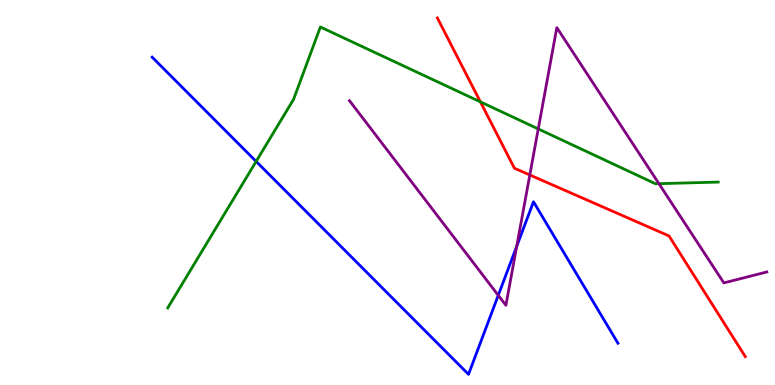[{'lines': ['blue', 'red'], 'intersections': []}, {'lines': ['green', 'red'], 'intersections': [{'x': 6.2, 'y': 7.35}]}, {'lines': ['purple', 'red'], 'intersections': [{'x': 6.84, 'y': 5.46}]}, {'lines': ['blue', 'green'], 'intersections': [{'x': 3.3, 'y': 5.81}]}, {'lines': ['blue', 'purple'], 'intersections': [{'x': 6.43, 'y': 2.33}, {'x': 6.67, 'y': 3.6}]}, {'lines': ['green', 'purple'], 'intersections': [{'x': 6.95, 'y': 6.65}, {'x': 8.5, 'y': 5.23}]}]